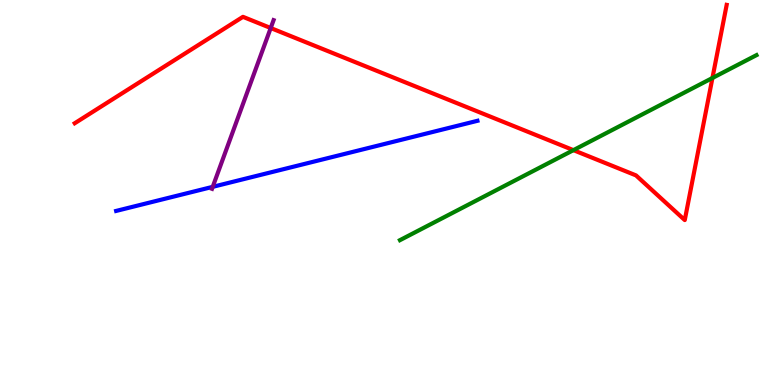[{'lines': ['blue', 'red'], 'intersections': []}, {'lines': ['green', 'red'], 'intersections': [{'x': 7.4, 'y': 6.1}, {'x': 9.19, 'y': 7.97}]}, {'lines': ['purple', 'red'], 'intersections': [{'x': 3.49, 'y': 9.27}]}, {'lines': ['blue', 'green'], 'intersections': []}, {'lines': ['blue', 'purple'], 'intersections': [{'x': 2.74, 'y': 5.15}]}, {'lines': ['green', 'purple'], 'intersections': []}]